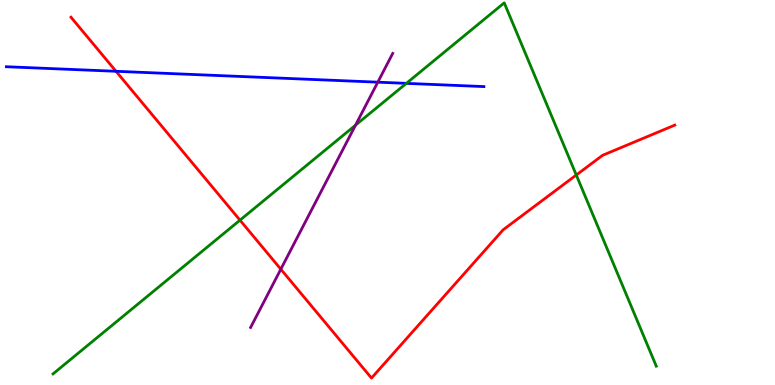[{'lines': ['blue', 'red'], 'intersections': [{'x': 1.5, 'y': 8.15}]}, {'lines': ['green', 'red'], 'intersections': [{'x': 3.1, 'y': 4.28}, {'x': 7.44, 'y': 5.45}]}, {'lines': ['purple', 'red'], 'intersections': [{'x': 3.62, 'y': 3.01}]}, {'lines': ['blue', 'green'], 'intersections': [{'x': 5.24, 'y': 7.83}]}, {'lines': ['blue', 'purple'], 'intersections': [{'x': 4.87, 'y': 7.87}]}, {'lines': ['green', 'purple'], 'intersections': [{'x': 4.59, 'y': 6.75}]}]